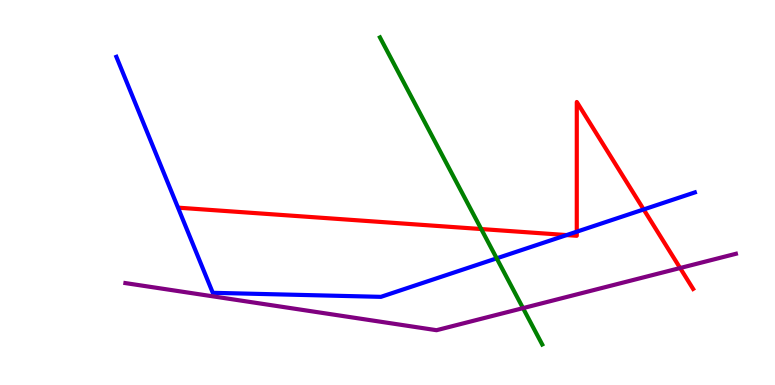[{'lines': ['blue', 'red'], 'intersections': [{'x': 7.31, 'y': 3.89}, {'x': 7.44, 'y': 3.98}, {'x': 8.31, 'y': 4.56}]}, {'lines': ['green', 'red'], 'intersections': [{'x': 6.21, 'y': 4.05}]}, {'lines': ['purple', 'red'], 'intersections': [{'x': 8.78, 'y': 3.04}]}, {'lines': ['blue', 'green'], 'intersections': [{'x': 6.41, 'y': 3.29}]}, {'lines': ['blue', 'purple'], 'intersections': []}, {'lines': ['green', 'purple'], 'intersections': [{'x': 6.75, 'y': 2.0}]}]